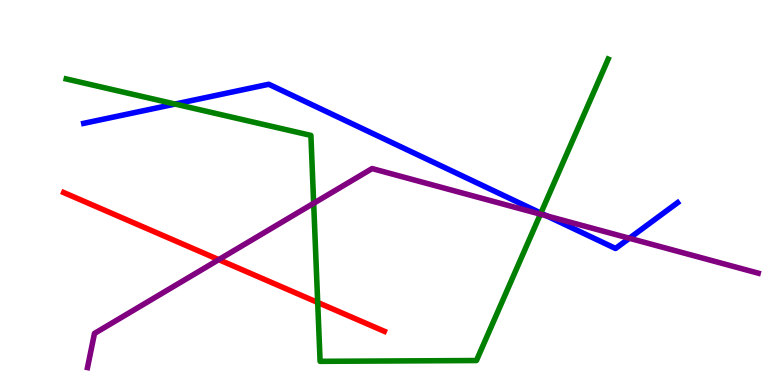[{'lines': ['blue', 'red'], 'intersections': []}, {'lines': ['green', 'red'], 'intersections': [{'x': 4.1, 'y': 2.14}]}, {'lines': ['purple', 'red'], 'intersections': [{'x': 2.82, 'y': 3.26}]}, {'lines': ['blue', 'green'], 'intersections': [{'x': 2.26, 'y': 7.3}, {'x': 6.98, 'y': 4.46}]}, {'lines': ['blue', 'purple'], 'intersections': [{'x': 7.05, 'y': 4.39}, {'x': 8.12, 'y': 3.81}]}, {'lines': ['green', 'purple'], 'intersections': [{'x': 4.05, 'y': 4.72}, {'x': 6.97, 'y': 4.44}]}]